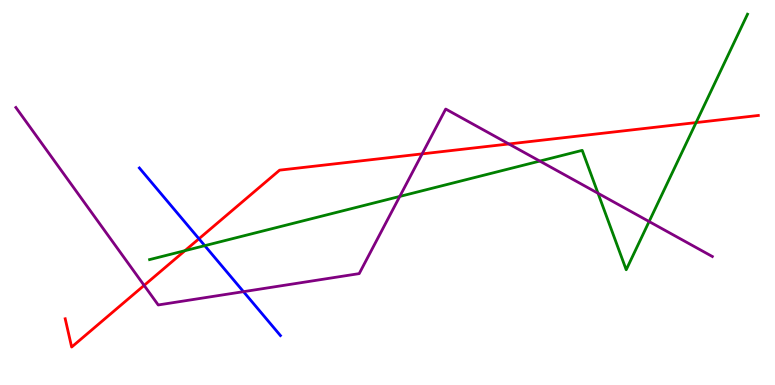[{'lines': ['blue', 'red'], 'intersections': [{'x': 2.57, 'y': 3.8}]}, {'lines': ['green', 'red'], 'intersections': [{'x': 2.39, 'y': 3.49}, {'x': 8.98, 'y': 6.82}]}, {'lines': ['purple', 'red'], 'intersections': [{'x': 1.86, 'y': 2.59}, {'x': 5.45, 'y': 6.0}, {'x': 6.57, 'y': 6.26}]}, {'lines': ['blue', 'green'], 'intersections': [{'x': 2.64, 'y': 3.62}]}, {'lines': ['blue', 'purple'], 'intersections': [{'x': 3.14, 'y': 2.42}]}, {'lines': ['green', 'purple'], 'intersections': [{'x': 5.16, 'y': 4.9}, {'x': 6.97, 'y': 5.82}, {'x': 7.72, 'y': 4.98}, {'x': 8.38, 'y': 4.25}]}]